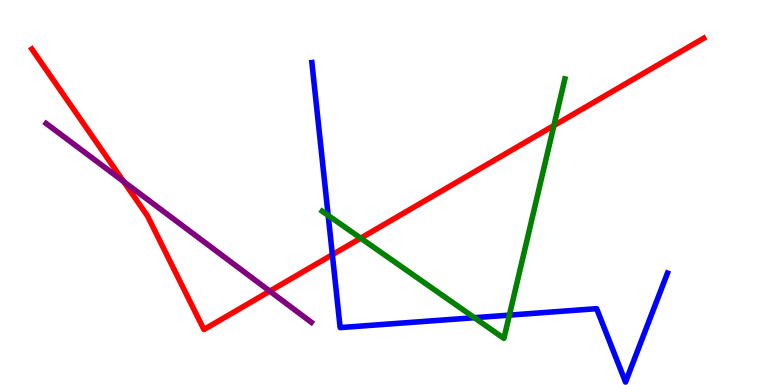[{'lines': ['blue', 'red'], 'intersections': [{'x': 4.29, 'y': 3.39}]}, {'lines': ['green', 'red'], 'intersections': [{'x': 4.65, 'y': 3.81}, {'x': 7.15, 'y': 6.74}]}, {'lines': ['purple', 'red'], 'intersections': [{'x': 1.6, 'y': 5.28}, {'x': 3.48, 'y': 2.44}]}, {'lines': ['blue', 'green'], 'intersections': [{'x': 4.23, 'y': 4.4}, {'x': 6.12, 'y': 1.75}, {'x': 6.57, 'y': 1.82}]}, {'lines': ['blue', 'purple'], 'intersections': []}, {'lines': ['green', 'purple'], 'intersections': []}]